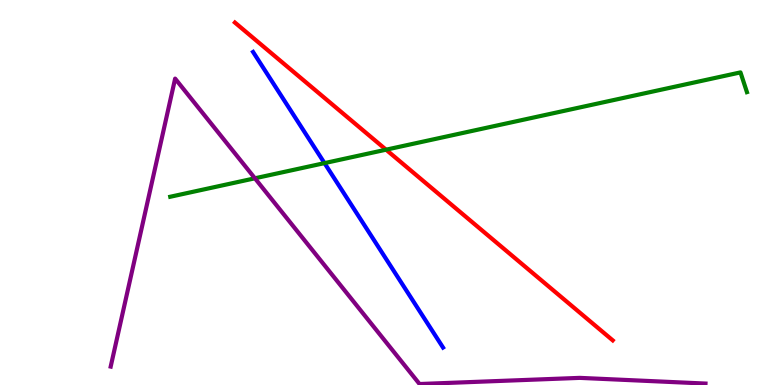[{'lines': ['blue', 'red'], 'intersections': []}, {'lines': ['green', 'red'], 'intersections': [{'x': 4.98, 'y': 6.11}]}, {'lines': ['purple', 'red'], 'intersections': []}, {'lines': ['blue', 'green'], 'intersections': [{'x': 4.19, 'y': 5.76}]}, {'lines': ['blue', 'purple'], 'intersections': []}, {'lines': ['green', 'purple'], 'intersections': [{'x': 3.29, 'y': 5.37}]}]